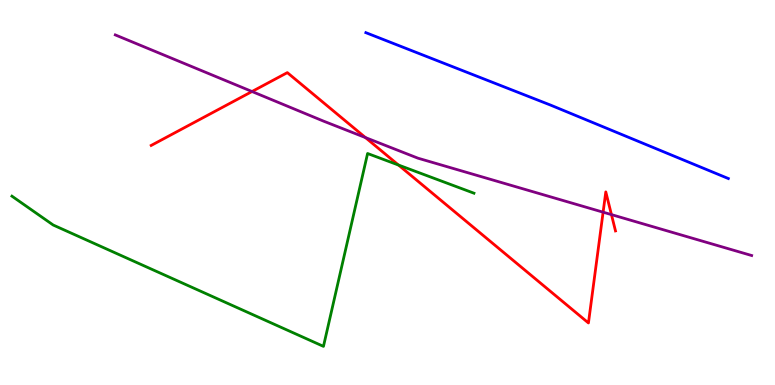[{'lines': ['blue', 'red'], 'intersections': []}, {'lines': ['green', 'red'], 'intersections': [{'x': 5.14, 'y': 5.71}]}, {'lines': ['purple', 'red'], 'intersections': [{'x': 3.25, 'y': 7.62}, {'x': 4.72, 'y': 6.43}, {'x': 7.78, 'y': 4.49}, {'x': 7.89, 'y': 4.43}]}, {'lines': ['blue', 'green'], 'intersections': []}, {'lines': ['blue', 'purple'], 'intersections': []}, {'lines': ['green', 'purple'], 'intersections': []}]